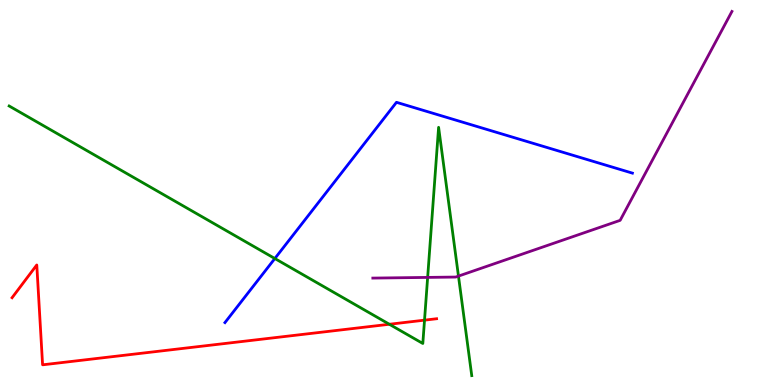[{'lines': ['blue', 'red'], 'intersections': []}, {'lines': ['green', 'red'], 'intersections': [{'x': 5.02, 'y': 1.58}, {'x': 5.48, 'y': 1.68}]}, {'lines': ['purple', 'red'], 'intersections': []}, {'lines': ['blue', 'green'], 'intersections': [{'x': 3.55, 'y': 3.29}]}, {'lines': ['blue', 'purple'], 'intersections': []}, {'lines': ['green', 'purple'], 'intersections': [{'x': 5.52, 'y': 2.79}, {'x': 5.92, 'y': 2.83}]}]